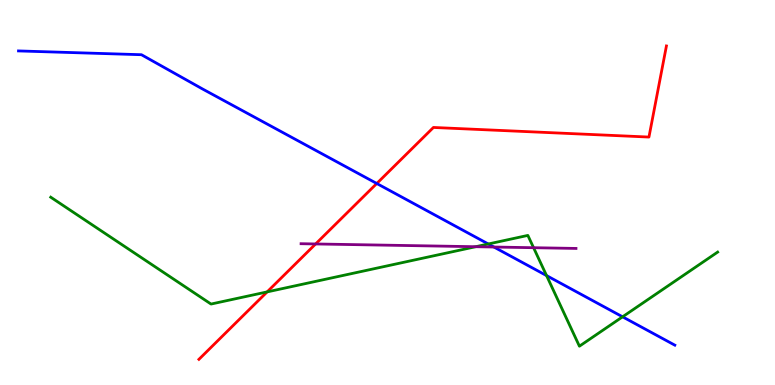[{'lines': ['blue', 'red'], 'intersections': [{'x': 4.86, 'y': 5.23}]}, {'lines': ['green', 'red'], 'intersections': [{'x': 3.45, 'y': 2.42}]}, {'lines': ['purple', 'red'], 'intersections': [{'x': 4.07, 'y': 3.66}]}, {'lines': ['blue', 'green'], 'intersections': [{'x': 6.3, 'y': 3.66}, {'x': 7.05, 'y': 2.84}, {'x': 8.03, 'y': 1.77}]}, {'lines': ['blue', 'purple'], 'intersections': [{'x': 6.37, 'y': 3.58}]}, {'lines': ['green', 'purple'], 'intersections': [{'x': 6.14, 'y': 3.59}, {'x': 6.88, 'y': 3.57}]}]